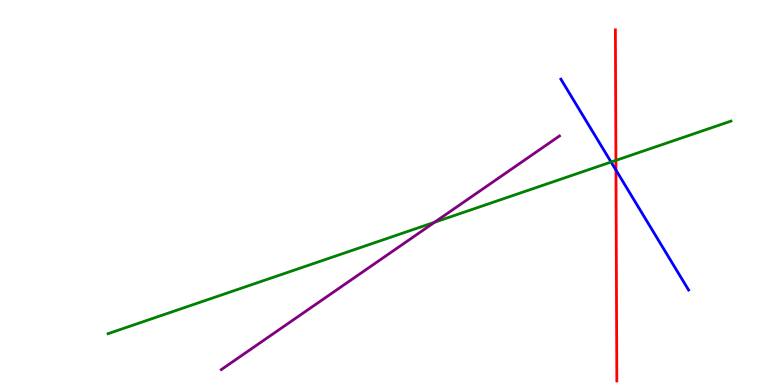[{'lines': ['blue', 'red'], 'intersections': [{'x': 7.95, 'y': 5.58}]}, {'lines': ['green', 'red'], 'intersections': [{'x': 7.95, 'y': 5.83}]}, {'lines': ['purple', 'red'], 'intersections': []}, {'lines': ['blue', 'green'], 'intersections': [{'x': 7.88, 'y': 5.79}]}, {'lines': ['blue', 'purple'], 'intersections': []}, {'lines': ['green', 'purple'], 'intersections': [{'x': 5.61, 'y': 4.23}]}]